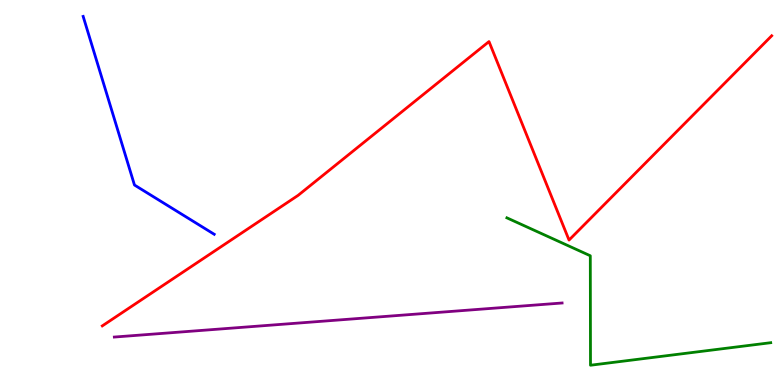[{'lines': ['blue', 'red'], 'intersections': []}, {'lines': ['green', 'red'], 'intersections': []}, {'lines': ['purple', 'red'], 'intersections': []}, {'lines': ['blue', 'green'], 'intersections': []}, {'lines': ['blue', 'purple'], 'intersections': []}, {'lines': ['green', 'purple'], 'intersections': []}]